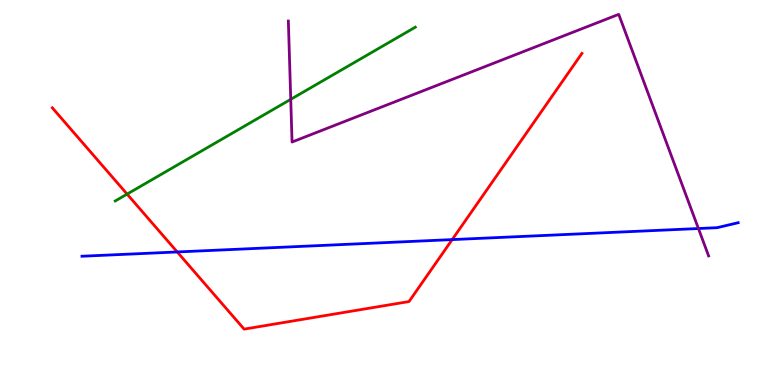[{'lines': ['blue', 'red'], 'intersections': [{'x': 2.29, 'y': 3.46}, {'x': 5.83, 'y': 3.78}]}, {'lines': ['green', 'red'], 'intersections': [{'x': 1.64, 'y': 4.96}]}, {'lines': ['purple', 'red'], 'intersections': []}, {'lines': ['blue', 'green'], 'intersections': []}, {'lines': ['blue', 'purple'], 'intersections': [{'x': 9.01, 'y': 4.06}]}, {'lines': ['green', 'purple'], 'intersections': [{'x': 3.75, 'y': 7.42}]}]